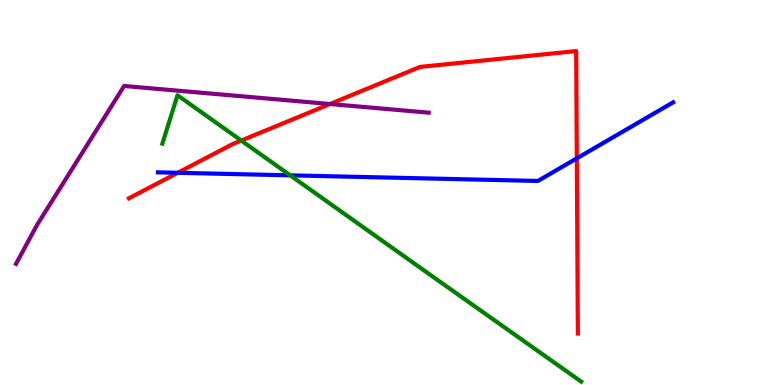[{'lines': ['blue', 'red'], 'intersections': [{'x': 2.29, 'y': 5.51}, {'x': 7.44, 'y': 5.89}]}, {'lines': ['green', 'red'], 'intersections': [{'x': 3.11, 'y': 6.35}]}, {'lines': ['purple', 'red'], 'intersections': [{'x': 4.26, 'y': 7.3}]}, {'lines': ['blue', 'green'], 'intersections': [{'x': 3.74, 'y': 5.45}]}, {'lines': ['blue', 'purple'], 'intersections': []}, {'lines': ['green', 'purple'], 'intersections': []}]